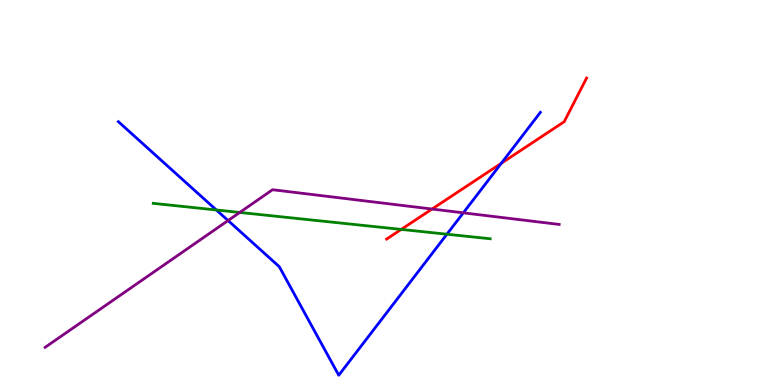[{'lines': ['blue', 'red'], 'intersections': [{'x': 6.47, 'y': 5.76}]}, {'lines': ['green', 'red'], 'intersections': [{'x': 5.18, 'y': 4.04}]}, {'lines': ['purple', 'red'], 'intersections': [{'x': 5.57, 'y': 4.57}]}, {'lines': ['blue', 'green'], 'intersections': [{'x': 2.79, 'y': 4.55}, {'x': 5.77, 'y': 3.92}]}, {'lines': ['blue', 'purple'], 'intersections': [{'x': 2.94, 'y': 4.27}, {'x': 5.98, 'y': 4.47}]}, {'lines': ['green', 'purple'], 'intersections': [{'x': 3.09, 'y': 4.48}]}]